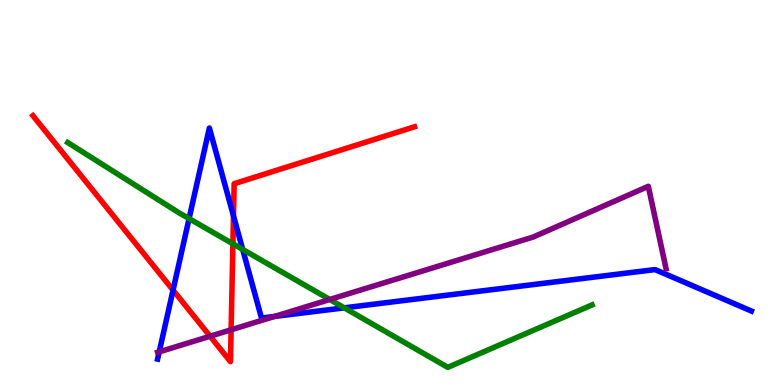[{'lines': ['blue', 'red'], 'intersections': [{'x': 2.23, 'y': 2.46}, {'x': 3.01, 'y': 4.39}]}, {'lines': ['green', 'red'], 'intersections': [{'x': 3.01, 'y': 3.67}]}, {'lines': ['purple', 'red'], 'intersections': [{'x': 2.71, 'y': 1.27}, {'x': 2.98, 'y': 1.43}]}, {'lines': ['blue', 'green'], 'intersections': [{'x': 2.44, 'y': 4.32}, {'x': 3.13, 'y': 3.52}, {'x': 4.44, 'y': 2.0}]}, {'lines': ['blue', 'purple'], 'intersections': [{'x': 2.05, 'y': 0.861}, {'x': 3.54, 'y': 1.78}]}, {'lines': ['green', 'purple'], 'intersections': [{'x': 4.26, 'y': 2.22}]}]